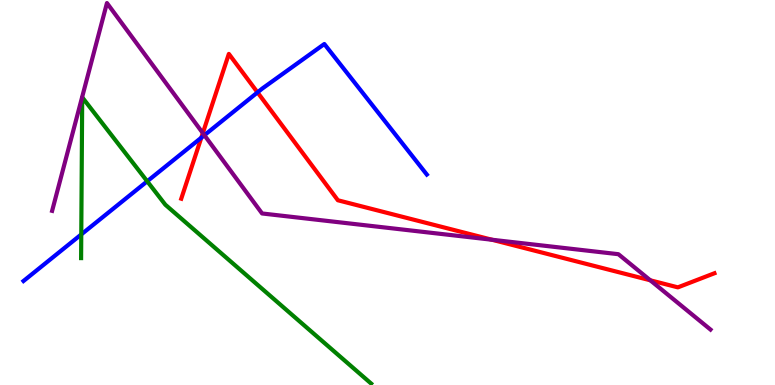[{'lines': ['blue', 'red'], 'intersections': [{'x': 2.6, 'y': 6.42}, {'x': 3.32, 'y': 7.6}]}, {'lines': ['green', 'red'], 'intersections': []}, {'lines': ['purple', 'red'], 'intersections': [{'x': 2.62, 'y': 6.54}, {'x': 6.35, 'y': 3.77}, {'x': 8.39, 'y': 2.72}]}, {'lines': ['blue', 'green'], 'intersections': [{'x': 1.05, 'y': 3.91}, {'x': 1.9, 'y': 5.29}]}, {'lines': ['blue', 'purple'], 'intersections': [{'x': 2.64, 'y': 6.49}]}, {'lines': ['green', 'purple'], 'intersections': []}]